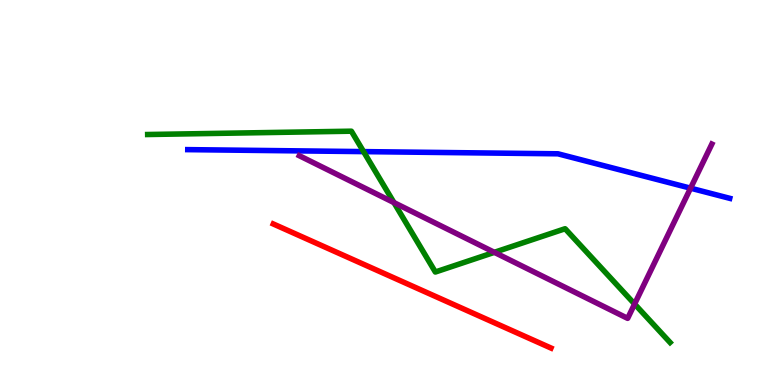[{'lines': ['blue', 'red'], 'intersections': []}, {'lines': ['green', 'red'], 'intersections': []}, {'lines': ['purple', 'red'], 'intersections': []}, {'lines': ['blue', 'green'], 'intersections': [{'x': 4.69, 'y': 6.06}]}, {'lines': ['blue', 'purple'], 'intersections': [{'x': 8.91, 'y': 5.11}]}, {'lines': ['green', 'purple'], 'intersections': [{'x': 5.08, 'y': 4.74}, {'x': 6.38, 'y': 3.45}, {'x': 8.19, 'y': 2.1}]}]